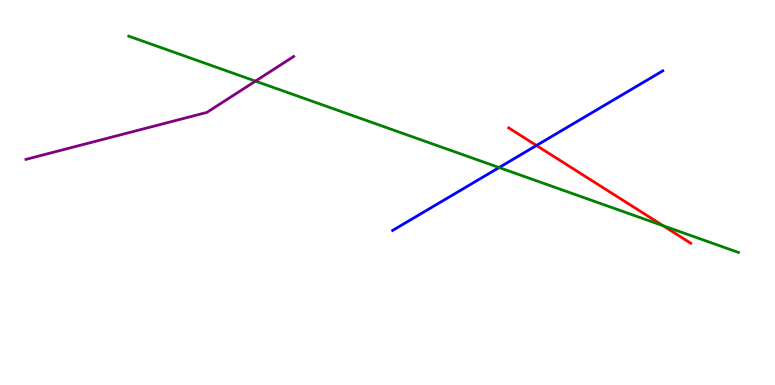[{'lines': ['blue', 'red'], 'intersections': [{'x': 6.92, 'y': 6.22}]}, {'lines': ['green', 'red'], 'intersections': [{'x': 8.56, 'y': 4.14}]}, {'lines': ['purple', 'red'], 'intersections': []}, {'lines': ['blue', 'green'], 'intersections': [{'x': 6.44, 'y': 5.65}]}, {'lines': ['blue', 'purple'], 'intersections': []}, {'lines': ['green', 'purple'], 'intersections': [{'x': 3.3, 'y': 7.89}]}]